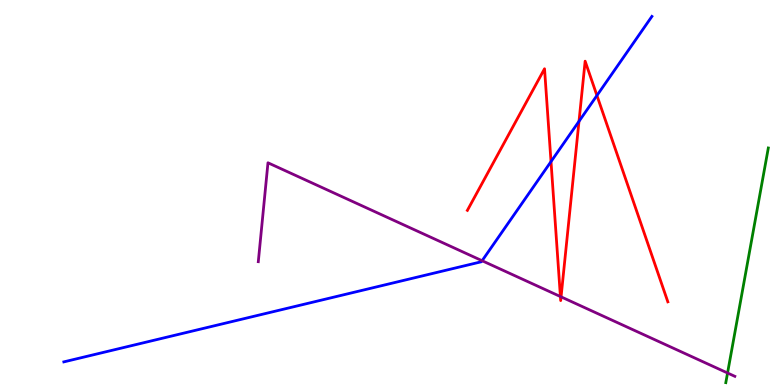[{'lines': ['blue', 'red'], 'intersections': [{'x': 7.11, 'y': 5.8}, {'x': 7.47, 'y': 6.85}, {'x': 7.7, 'y': 7.52}]}, {'lines': ['green', 'red'], 'intersections': []}, {'lines': ['purple', 'red'], 'intersections': [{'x': 7.23, 'y': 2.3}, {'x': 7.24, 'y': 2.29}]}, {'lines': ['blue', 'green'], 'intersections': []}, {'lines': ['blue', 'purple'], 'intersections': [{'x': 6.22, 'y': 3.23}]}, {'lines': ['green', 'purple'], 'intersections': [{'x': 9.39, 'y': 0.312}]}]